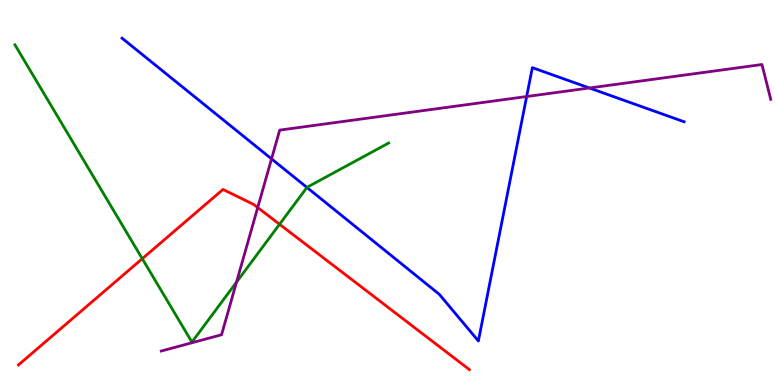[{'lines': ['blue', 'red'], 'intersections': []}, {'lines': ['green', 'red'], 'intersections': [{'x': 1.84, 'y': 3.28}, {'x': 3.61, 'y': 4.18}]}, {'lines': ['purple', 'red'], 'intersections': [{'x': 3.33, 'y': 4.61}]}, {'lines': ['blue', 'green'], 'intersections': [{'x': 3.96, 'y': 5.13}]}, {'lines': ['blue', 'purple'], 'intersections': [{'x': 3.5, 'y': 5.87}, {'x': 6.8, 'y': 7.49}, {'x': 7.61, 'y': 7.71}]}, {'lines': ['green', 'purple'], 'intersections': [{'x': 3.05, 'y': 2.67}]}]